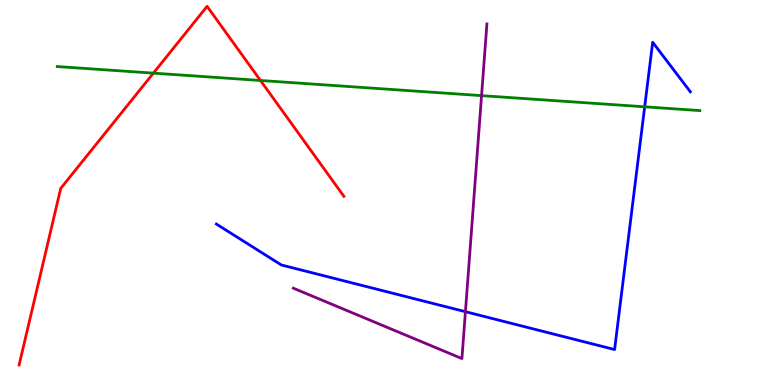[{'lines': ['blue', 'red'], 'intersections': []}, {'lines': ['green', 'red'], 'intersections': [{'x': 1.98, 'y': 8.1}, {'x': 3.36, 'y': 7.91}]}, {'lines': ['purple', 'red'], 'intersections': []}, {'lines': ['blue', 'green'], 'intersections': [{'x': 8.32, 'y': 7.23}]}, {'lines': ['blue', 'purple'], 'intersections': [{'x': 6.01, 'y': 1.9}]}, {'lines': ['green', 'purple'], 'intersections': [{'x': 6.21, 'y': 7.52}]}]